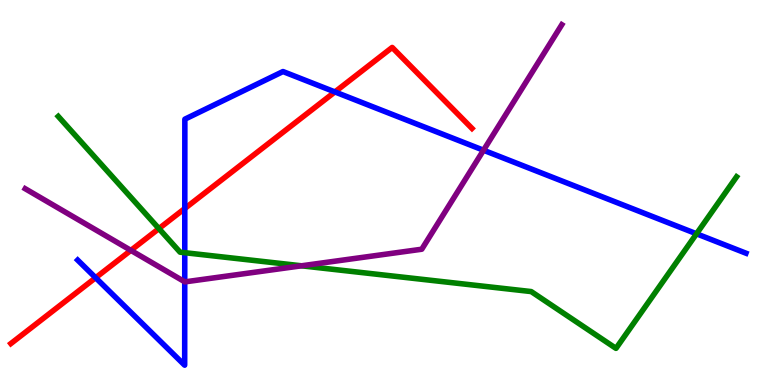[{'lines': ['blue', 'red'], 'intersections': [{'x': 1.23, 'y': 2.79}, {'x': 2.38, 'y': 4.58}, {'x': 4.32, 'y': 7.61}]}, {'lines': ['green', 'red'], 'intersections': [{'x': 2.05, 'y': 4.06}]}, {'lines': ['purple', 'red'], 'intersections': [{'x': 1.69, 'y': 3.5}]}, {'lines': ['blue', 'green'], 'intersections': [{'x': 2.38, 'y': 3.44}, {'x': 8.99, 'y': 3.93}]}, {'lines': ['blue', 'purple'], 'intersections': [{'x': 2.38, 'y': 2.68}, {'x': 6.24, 'y': 6.1}]}, {'lines': ['green', 'purple'], 'intersections': [{'x': 3.89, 'y': 3.1}]}]